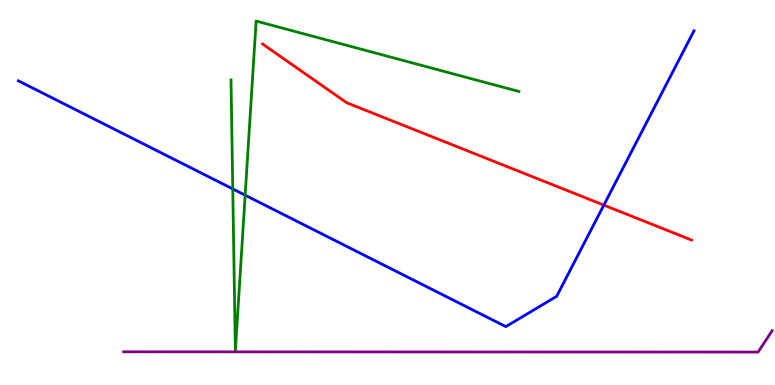[{'lines': ['blue', 'red'], 'intersections': [{'x': 7.79, 'y': 4.67}]}, {'lines': ['green', 'red'], 'intersections': []}, {'lines': ['purple', 'red'], 'intersections': []}, {'lines': ['blue', 'green'], 'intersections': [{'x': 3.0, 'y': 5.09}, {'x': 3.16, 'y': 4.93}]}, {'lines': ['blue', 'purple'], 'intersections': []}, {'lines': ['green', 'purple'], 'intersections': []}]